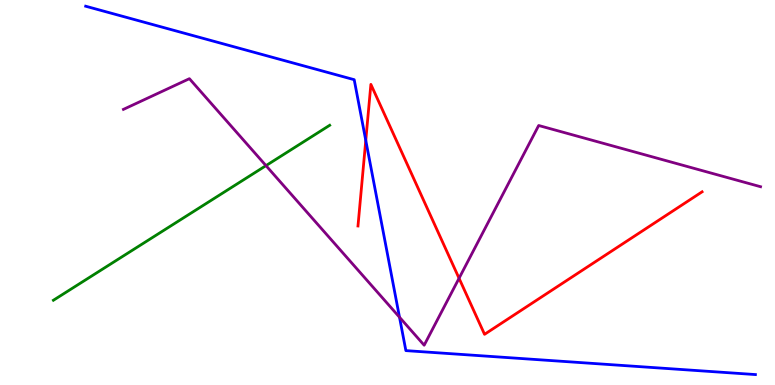[{'lines': ['blue', 'red'], 'intersections': [{'x': 4.72, 'y': 6.35}]}, {'lines': ['green', 'red'], 'intersections': []}, {'lines': ['purple', 'red'], 'intersections': [{'x': 5.92, 'y': 2.77}]}, {'lines': ['blue', 'green'], 'intersections': []}, {'lines': ['blue', 'purple'], 'intersections': [{'x': 5.15, 'y': 1.76}]}, {'lines': ['green', 'purple'], 'intersections': [{'x': 3.43, 'y': 5.7}]}]